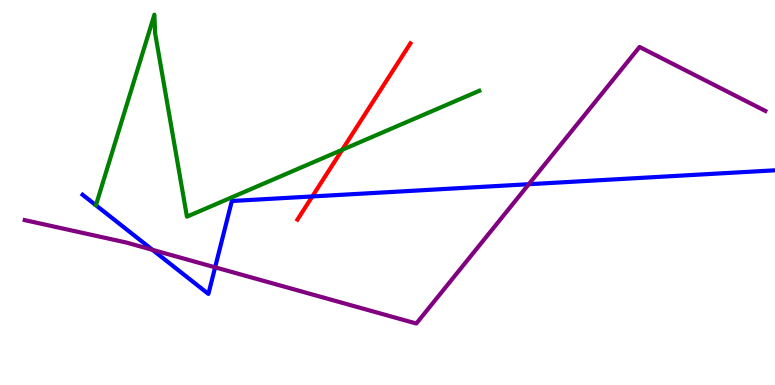[{'lines': ['blue', 'red'], 'intersections': [{'x': 4.03, 'y': 4.9}]}, {'lines': ['green', 'red'], 'intersections': [{'x': 4.42, 'y': 6.11}]}, {'lines': ['purple', 'red'], 'intersections': []}, {'lines': ['blue', 'green'], 'intersections': []}, {'lines': ['blue', 'purple'], 'intersections': [{'x': 1.97, 'y': 3.51}, {'x': 2.78, 'y': 3.06}, {'x': 6.82, 'y': 5.22}]}, {'lines': ['green', 'purple'], 'intersections': []}]